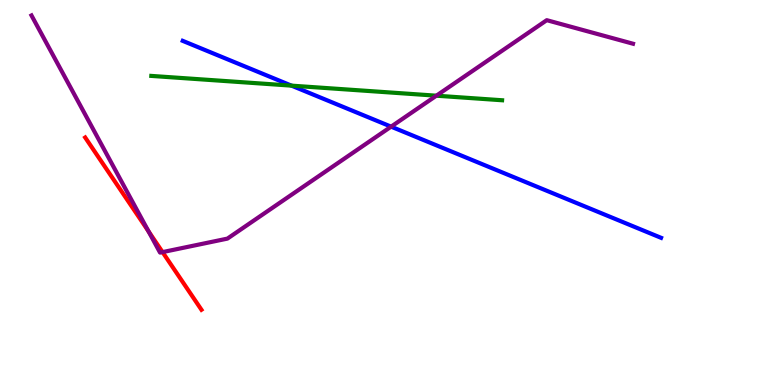[{'lines': ['blue', 'red'], 'intersections': []}, {'lines': ['green', 'red'], 'intersections': []}, {'lines': ['purple', 'red'], 'intersections': [{'x': 1.92, 'y': 3.99}, {'x': 2.1, 'y': 3.45}]}, {'lines': ['blue', 'green'], 'intersections': [{'x': 3.76, 'y': 7.78}]}, {'lines': ['blue', 'purple'], 'intersections': [{'x': 5.05, 'y': 6.71}]}, {'lines': ['green', 'purple'], 'intersections': [{'x': 5.63, 'y': 7.51}]}]